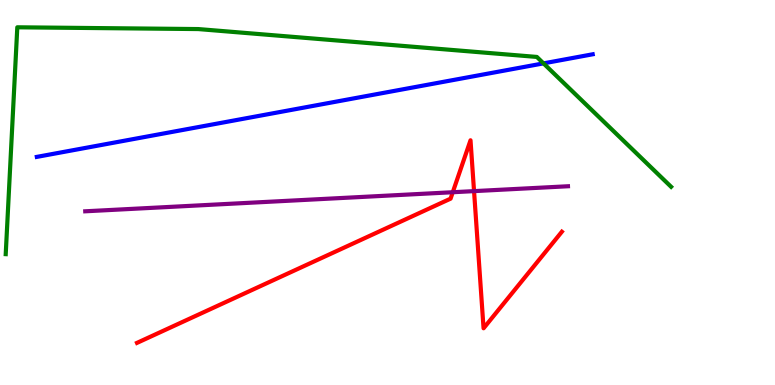[{'lines': ['blue', 'red'], 'intersections': []}, {'lines': ['green', 'red'], 'intersections': []}, {'lines': ['purple', 'red'], 'intersections': [{'x': 5.84, 'y': 5.01}, {'x': 6.12, 'y': 5.04}]}, {'lines': ['blue', 'green'], 'intersections': [{'x': 7.01, 'y': 8.35}]}, {'lines': ['blue', 'purple'], 'intersections': []}, {'lines': ['green', 'purple'], 'intersections': []}]